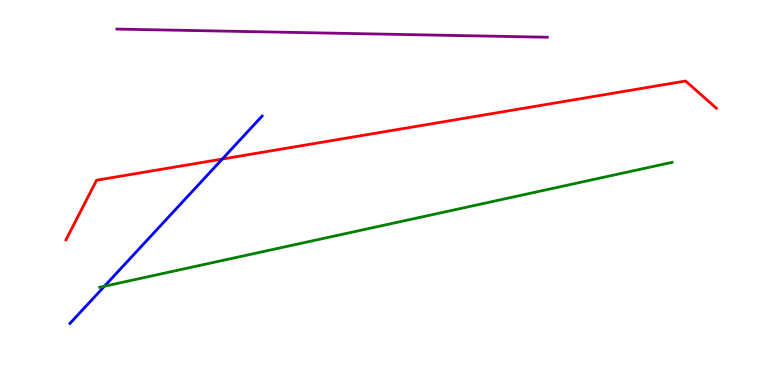[{'lines': ['blue', 'red'], 'intersections': [{'x': 2.87, 'y': 5.87}]}, {'lines': ['green', 'red'], 'intersections': []}, {'lines': ['purple', 'red'], 'intersections': []}, {'lines': ['blue', 'green'], 'intersections': [{'x': 1.35, 'y': 2.57}]}, {'lines': ['blue', 'purple'], 'intersections': []}, {'lines': ['green', 'purple'], 'intersections': []}]